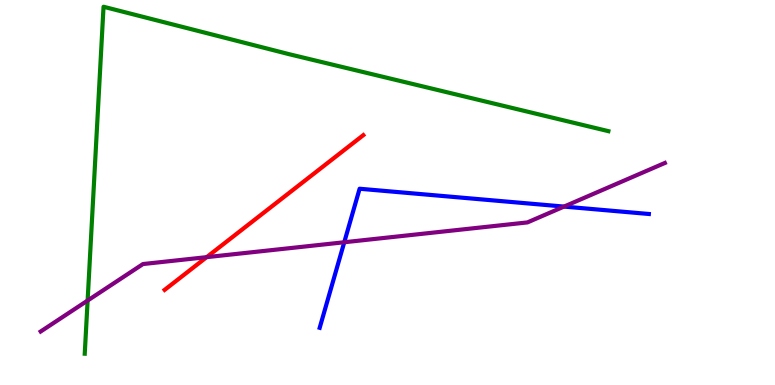[{'lines': ['blue', 'red'], 'intersections': []}, {'lines': ['green', 'red'], 'intersections': []}, {'lines': ['purple', 'red'], 'intersections': [{'x': 2.67, 'y': 3.32}]}, {'lines': ['blue', 'green'], 'intersections': []}, {'lines': ['blue', 'purple'], 'intersections': [{'x': 4.44, 'y': 3.71}, {'x': 7.28, 'y': 4.63}]}, {'lines': ['green', 'purple'], 'intersections': [{'x': 1.13, 'y': 2.19}]}]